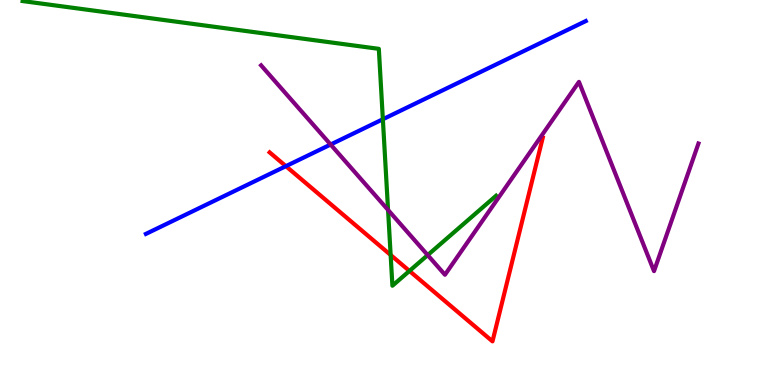[{'lines': ['blue', 'red'], 'intersections': [{'x': 3.69, 'y': 5.68}]}, {'lines': ['green', 'red'], 'intersections': [{'x': 5.04, 'y': 3.38}, {'x': 5.28, 'y': 2.96}]}, {'lines': ['purple', 'red'], 'intersections': []}, {'lines': ['blue', 'green'], 'intersections': [{'x': 4.94, 'y': 6.9}]}, {'lines': ['blue', 'purple'], 'intersections': [{'x': 4.27, 'y': 6.25}]}, {'lines': ['green', 'purple'], 'intersections': [{'x': 5.01, 'y': 4.55}, {'x': 5.52, 'y': 3.37}]}]